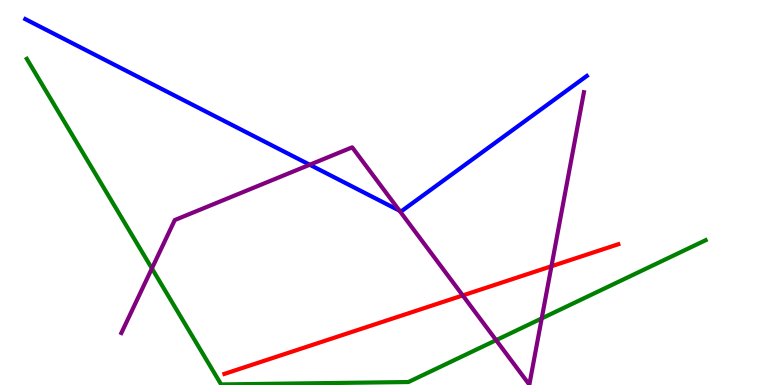[{'lines': ['blue', 'red'], 'intersections': []}, {'lines': ['green', 'red'], 'intersections': []}, {'lines': ['purple', 'red'], 'intersections': [{'x': 5.97, 'y': 2.33}, {'x': 7.12, 'y': 3.08}]}, {'lines': ['blue', 'green'], 'intersections': []}, {'lines': ['blue', 'purple'], 'intersections': [{'x': 4.0, 'y': 5.72}, {'x': 5.16, 'y': 4.53}]}, {'lines': ['green', 'purple'], 'intersections': [{'x': 1.96, 'y': 3.03}, {'x': 6.4, 'y': 1.16}, {'x': 6.99, 'y': 1.73}]}]